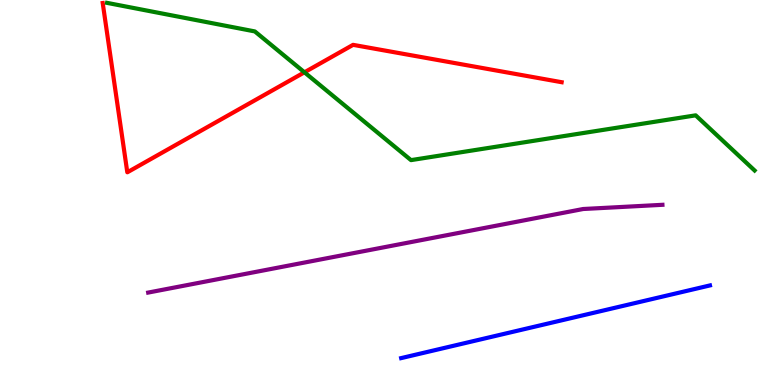[{'lines': ['blue', 'red'], 'intersections': []}, {'lines': ['green', 'red'], 'intersections': [{'x': 3.93, 'y': 8.12}]}, {'lines': ['purple', 'red'], 'intersections': []}, {'lines': ['blue', 'green'], 'intersections': []}, {'lines': ['blue', 'purple'], 'intersections': []}, {'lines': ['green', 'purple'], 'intersections': []}]